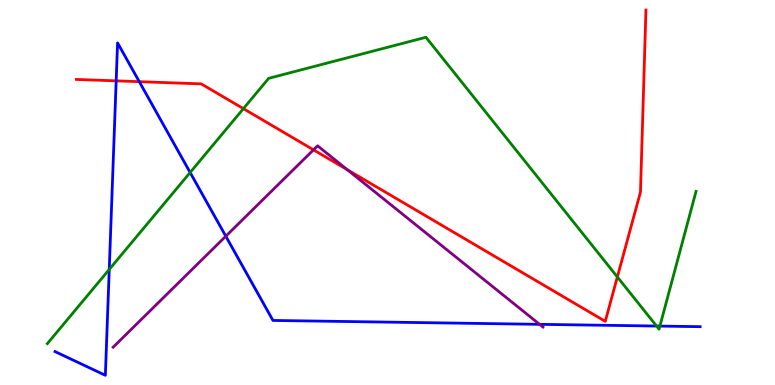[{'lines': ['blue', 'red'], 'intersections': [{'x': 1.5, 'y': 7.9}, {'x': 1.8, 'y': 7.88}]}, {'lines': ['green', 'red'], 'intersections': [{'x': 3.14, 'y': 7.18}, {'x': 7.97, 'y': 2.81}]}, {'lines': ['purple', 'red'], 'intersections': [{'x': 4.04, 'y': 6.11}, {'x': 4.48, 'y': 5.59}]}, {'lines': ['blue', 'green'], 'intersections': [{'x': 1.41, 'y': 3.0}, {'x': 2.45, 'y': 5.52}, {'x': 8.47, 'y': 1.53}, {'x': 8.51, 'y': 1.53}]}, {'lines': ['blue', 'purple'], 'intersections': [{'x': 2.91, 'y': 3.86}, {'x': 6.96, 'y': 1.58}]}, {'lines': ['green', 'purple'], 'intersections': []}]